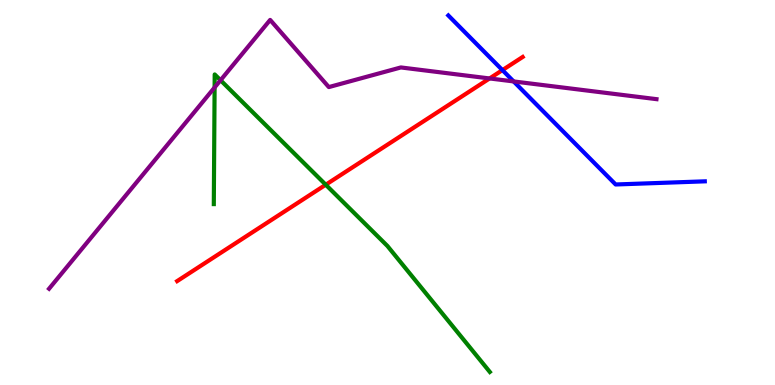[{'lines': ['blue', 'red'], 'intersections': [{'x': 6.48, 'y': 8.18}]}, {'lines': ['green', 'red'], 'intersections': [{'x': 4.2, 'y': 5.2}]}, {'lines': ['purple', 'red'], 'intersections': [{'x': 6.32, 'y': 7.96}]}, {'lines': ['blue', 'green'], 'intersections': []}, {'lines': ['blue', 'purple'], 'intersections': [{'x': 6.63, 'y': 7.88}]}, {'lines': ['green', 'purple'], 'intersections': [{'x': 2.77, 'y': 7.73}, {'x': 2.85, 'y': 7.92}]}]